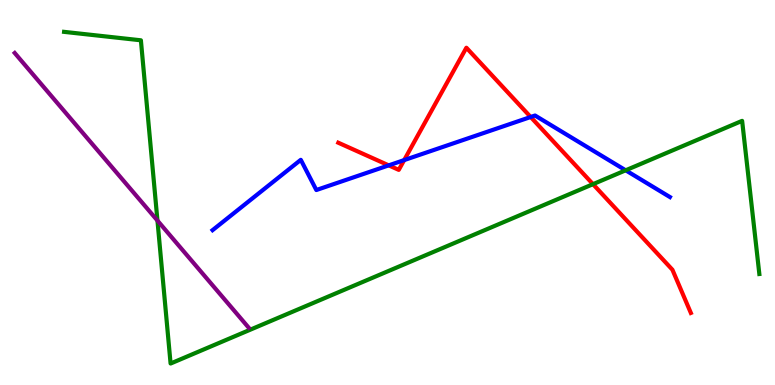[{'lines': ['blue', 'red'], 'intersections': [{'x': 5.02, 'y': 5.7}, {'x': 5.22, 'y': 5.84}, {'x': 6.85, 'y': 6.96}]}, {'lines': ['green', 'red'], 'intersections': [{'x': 7.65, 'y': 5.22}]}, {'lines': ['purple', 'red'], 'intersections': []}, {'lines': ['blue', 'green'], 'intersections': [{'x': 8.07, 'y': 5.58}]}, {'lines': ['blue', 'purple'], 'intersections': []}, {'lines': ['green', 'purple'], 'intersections': [{'x': 2.03, 'y': 4.27}]}]